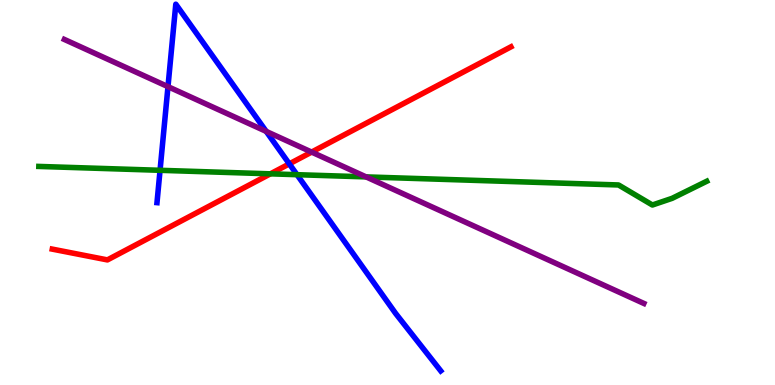[{'lines': ['blue', 'red'], 'intersections': [{'x': 3.73, 'y': 5.74}]}, {'lines': ['green', 'red'], 'intersections': [{'x': 3.49, 'y': 5.48}]}, {'lines': ['purple', 'red'], 'intersections': [{'x': 4.02, 'y': 6.05}]}, {'lines': ['blue', 'green'], 'intersections': [{'x': 2.07, 'y': 5.58}, {'x': 3.83, 'y': 5.46}]}, {'lines': ['blue', 'purple'], 'intersections': [{'x': 2.17, 'y': 7.75}, {'x': 3.44, 'y': 6.59}]}, {'lines': ['green', 'purple'], 'intersections': [{'x': 4.72, 'y': 5.41}]}]